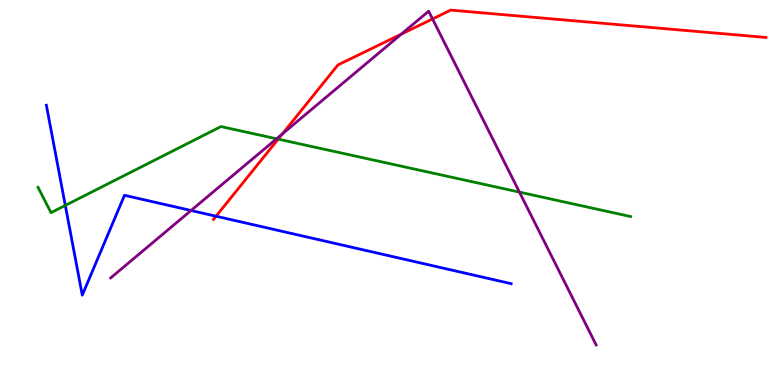[{'lines': ['blue', 'red'], 'intersections': [{'x': 2.79, 'y': 4.38}]}, {'lines': ['green', 'red'], 'intersections': [{'x': 3.59, 'y': 6.39}]}, {'lines': ['purple', 'red'], 'intersections': [{'x': 3.64, 'y': 6.52}, {'x': 5.18, 'y': 9.11}, {'x': 5.58, 'y': 9.51}]}, {'lines': ['blue', 'green'], 'intersections': [{'x': 0.843, 'y': 4.66}]}, {'lines': ['blue', 'purple'], 'intersections': [{'x': 2.47, 'y': 4.53}]}, {'lines': ['green', 'purple'], 'intersections': [{'x': 3.57, 'y': 6.4}, {'x': 6.7, 'y': 5.01}]}]